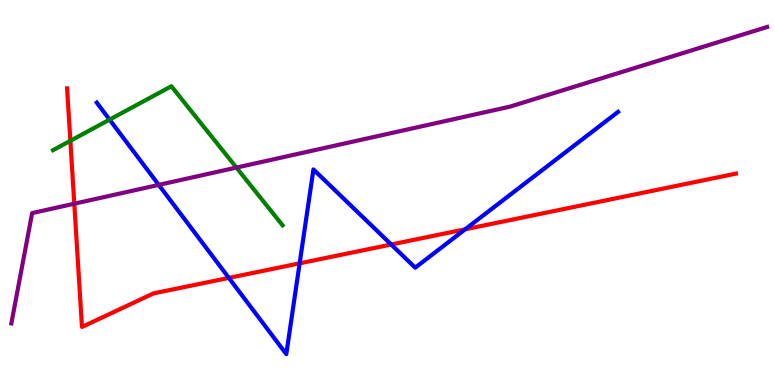[{'lines': ['blue', 'red'], 'intersections': [{'x': 2.95, 'y': 2.78}, {'x': 3.87, 'y': 3.16}, {'x': 5.05, 'y': 3.65}, {'x': 6.0, 'y': 4.04}]}, {'lines': ['green', 'red'], 'intersections': [{'x': 0.908, 'y': 6.34}]}, {'lines': ['purple', 'red'], 'intersections': [{'x': 0.959, 'y': 4.71}]}, {'lines': ['blue', 'green'], 'intersections': [{'x': 1.41, 'y': 6.89}]}, {'lines': ['blue', 'purple'], 'intersections': [{'x': 2.05, 'y': 5.2}]}, {'lines': ['green', 'purple'], 'intersections': [{'x': 3.05, 'y': 5.65}]}]